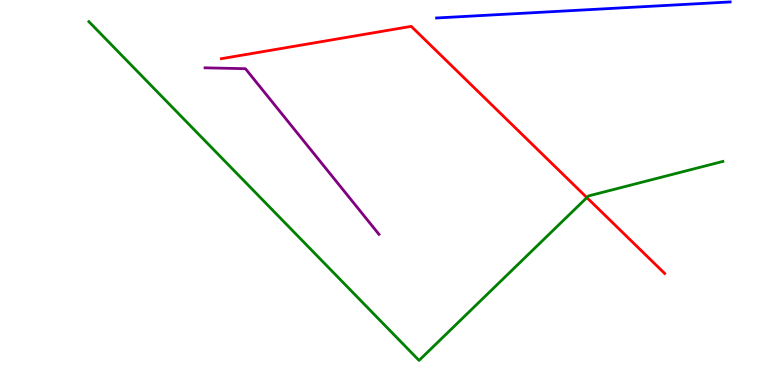[{'lines': ['blue', 'red'], 'intersections': []}, {'lines': ['green', 'red'], 'intersections': [{'x': 7.57, 'y': 4.87}]}, {'lines': ['purple', 'red'], 'intersections': []}, {'lines': ['blue', 'green'], 'intersections': []}, {'lines': ['blue', 'purple'], 'intersections': []}, {'lines': ['green', 'purple'], 'intersections': []}]